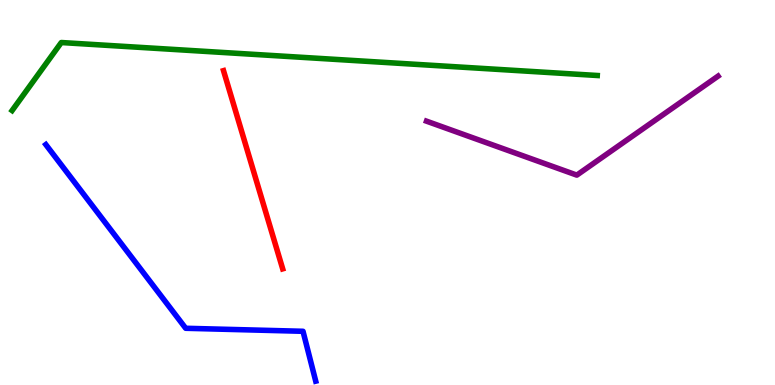[{'lines': ['blue', 'red'], 'intersections': []}, {'lines': ['green', 'red'], 'intersections': []}, {'lines': ['purple', 'red'], 'intersections': []}, {'lines': ['blue', 'green'], 'intersections': []}, {'lines': ['blue', 'purple'], 'intersections': []}, {'lines': ['green', 'purple'], 'intersections': []}]